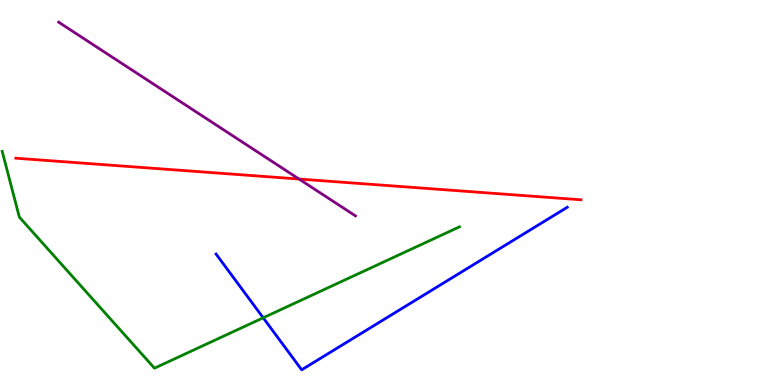[{'lines': ['blue', 'red'], 'intersections': []}, {'lines': ['green', 'red'], 'intersections': []}, {'lines': ['purple', 'red'], 'intersections': [{'x': 3.86, 'y': 5.35}]}, {'lines': ['blue', 'green'], 'intersections': [{'x': 3.4, 'y': 1.75}]}, {'lines': ['blue', 'purple'], 'intersections': []}, {'lines': ['green', 'purple'], 'intersections': []}]